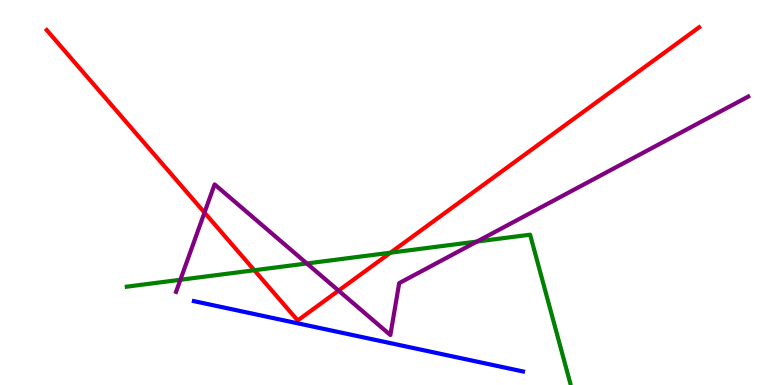[{'lines': ['blue', 'red'], 'intersections': []}, {'lines': ['green', 'red'], 'intersections': [{'x': 3.28, 'y': 2.98}, {'x': 5.04, 'y': 3.44}]}, {'lines': ['purple', 'red'], 'intersections': [{'x': 2.64, 'y': 4.48}, {'x': 4.37, 'y': 2.45}]}, {'lines': ['blue', 'green'], 'intersections': []}, {'lines': ['blue', 'purple'], 'intersections': []}, {'lines': ['green', 'purple'], 'intersections': [{'x': 2.33, 'y': 2.73}, {'x': 3.96, 'y': 3.16}, {'x': 6.16, 'y': 3.73}]}]